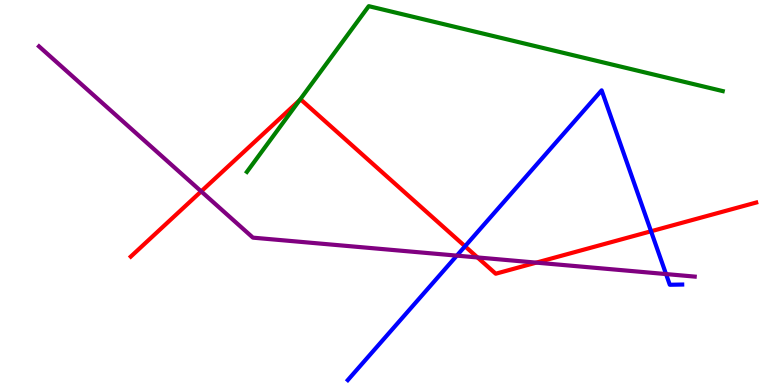[{'lines': ['blue', 'red'], 'intersections': [{'x': 6.0, 'y': 3.6}, {'x': 8.4, 'y': 3.99}]}, {'lines': ['green', 'red'], 'intersections': [{'x': 3.87, 'y': 7.4}]}, {'lines': ['purple', 'red'], 'intersections': [{'x': 2.6, 'y': 5.03}, {'x': 6.16, 'y': 3.31}, {'x': 6.92, 'y': 3.18}]}, {'lines': ['blue', 'green'], 'intersections': []}, {'lines': ['blue', 'purple'], 'intersections': [{'x': 5.89, 'y': 3.36}, {'x': 8.59, 'y': 2.88}]}, {'lines': ['green', 'purple'], 'intersections': []}]